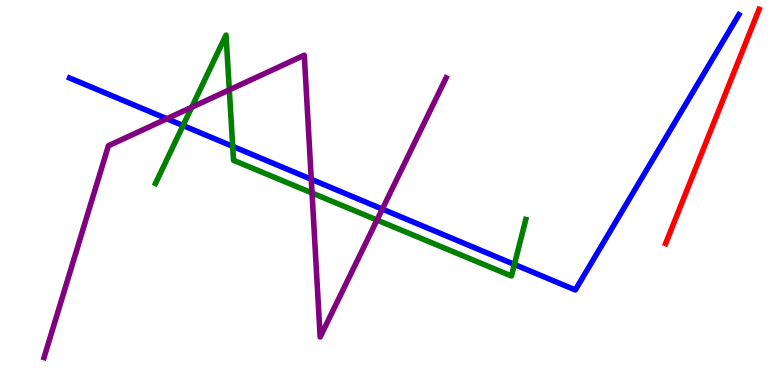[{'lines': ['blue', 'red'], 'intersections': []}, {'lines': ['green', 'red'], 'intersections': []}, {'lines': ['purple', 'red'], 'intersections': []}, {'lines': ['blue', 'green'], 'intersections': [{'x': 2.36, 'y': 6.74}, {'x': 3.0, 'y': 6.2}, {'x': 6.64, 'y': 3.13}]}, {'lines': ['blue', 'purple'], 'intersections': [{'x': 2.15, 'y': 6.92}, {'x': 4.02, 'y': 5.34}, {'x': 4.93, 'y': 4.57}]}, {'lines': ['green', 'purple'], 'intersections': [{'x': 2.47, 'y': 7.21}, {'x': 2.96, 'y': 7.67}, {'x': 4.03, 'y': 4.99}, {'x': 4.86, 'y': 4.29}]}]